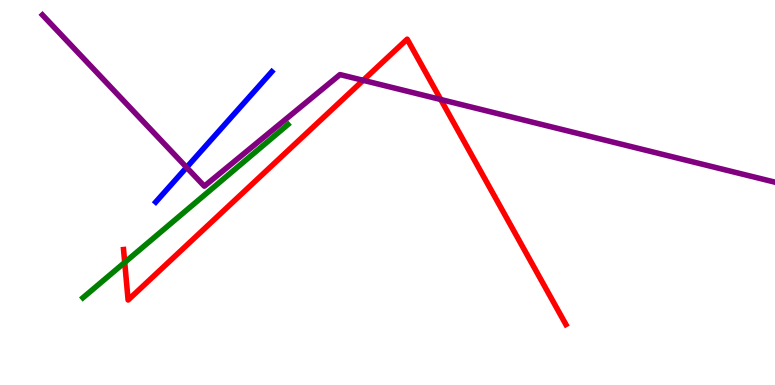[{'lines': ['blue', 'red'], 'intersections': []}, {'lines': ['green', 'red'], 'intersections': [{'x': 1.61, 'y': 3.18}]}, {'lines': ['purple', 'red'], 'intersections': [{'x': 4.69, 'y': 7.91}, {'x': 5.69, 'y': 7.42}]}, {'lines': ['blue', 'green'], 'intersections': []}, {'lines': ['blue', 'purple'], 'intersections': [{'x': 2.41, 'y': 5.65}]}, {'lines': ['green', 'purple'], 'intersections': []}]